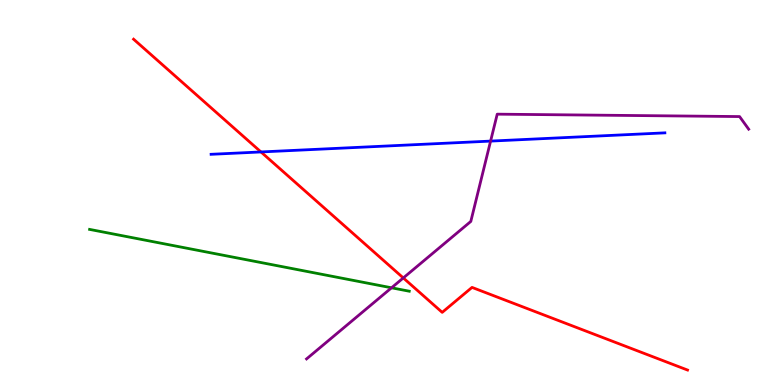[{'lines': ['blue', 'red'], 'intersections': [{'x': 3.37, 'y': 6.05}]}, {'lines': ['green', 'red'], 'intersections': []}, {'lines': ['purple', 'red'], 'intersections': [{'x': 5.2, 'y': 2.78}]}, {'lines': ['blue', 'green'], 'intersections': []}, {'lines': ['blue', 'purple'], 'intersections': [{'x': 6.33, 'y': 6.34}]}, {'lines': ['green', 'purple'], 'intersections': [{'x': 5.05, 'y': 2.52}]}]